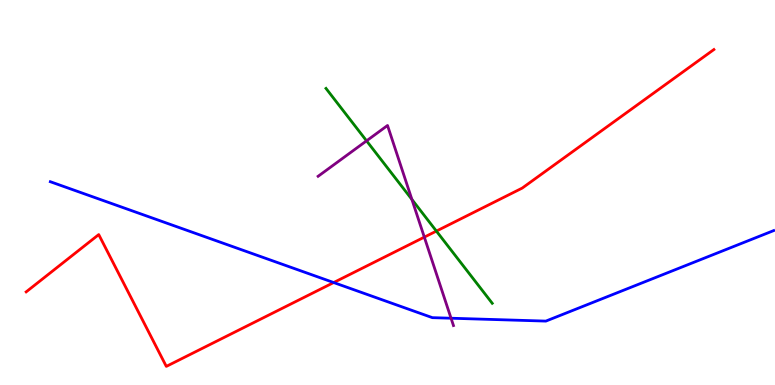[{'lines': ['blue', 'red'], 'intersections': [{'x': 4.31, 'y': 2.66}]}, {'lines': ['green', 'red'], 'intersections': [{'x': 5.63, 'y': 4.0}]}, {'lines': ['purple', 'red'], 'intersections': [{'x': 5.48, 'y': 3.84}]}, {'lines': ['blue', 'green'], 'intersections': []}, {'lines': ['blue', 'purple'], 'intersections': [{'x': 5.82, 'y': 1.73}]}, {'lines': ['green', 'purple'], 'intersections': [{'x': 4.73, 'y': 6.34}, {'x': 5.31, 'y': 4.82}]}]